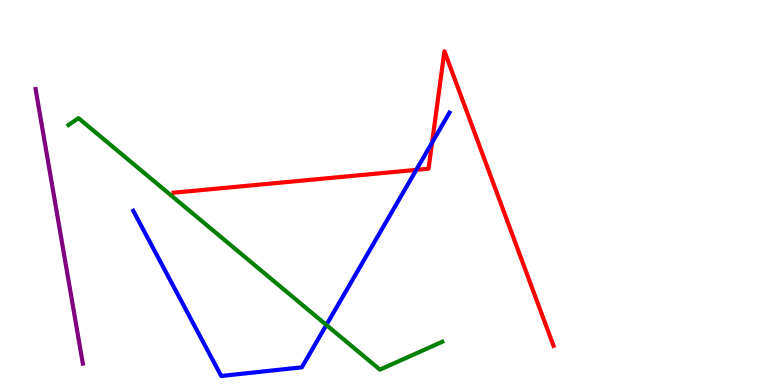[{'lines': ['blue', 'red'], 'intersections': [{'x': 5.37, 'y': 5.59}, {'x': 5.58, 'y': 6.3}]}, {'lines': ['green', 'red'], 'intersections': []}, {'lines': ['purple', 'red'], 'intersections': []}, {'lines': ['blue', 'green'], 'intersections': [{'x': 4.21, 'y': 1.56}]}, {'lines': ['blue', 'purple'], 'intersections': []}, {'lines': ['green', 'purple'], 'intersections': []}]